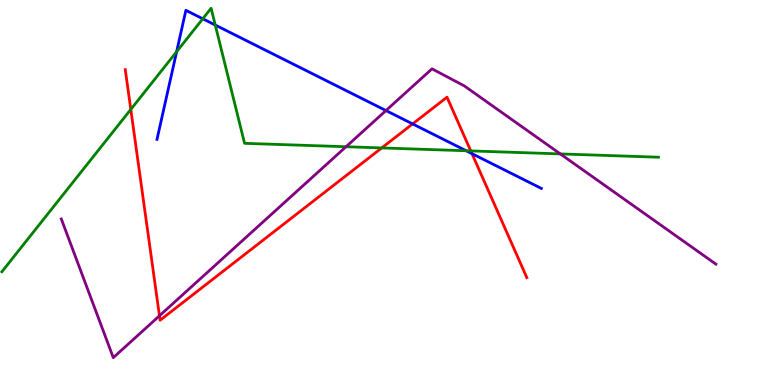[{'lines': ['blue', 'red'], 'intersections': [{'x': 5.32, 'y': 6.78}, {'x': 6.09, 'y': 6.01}]}, {'lines': ['green', 'red'], 'intersections': [{'x': 1.69, 'y': 7.16}, {'x': 4.93, 'y': 6.16}, {'x': 6.07, 'y': 6.08}]}, {'lines': ['purple', 'red'], 'intersections': [{'x': 2.06, 'y': 1.8}]}, {'lines': ['blue', 'green'], 'intersections': [{'x': 2.28, 'y': 8.66}, {'x': 2.62, 'y': 9.51}, {'x': 2.78, 'y': 9.35}, {'x': 6.02, 'y': 6.08}]}, {'lines': ['blue', 'purple'], 'intersections': [{'x': 4.98, 'y': 7.13}]}, {'lines': ['green', 'purple'], 'intersections': [{'x': 4.46, 'y': 6.19}, {'x': 7.23, 'y': 6.0}]}]